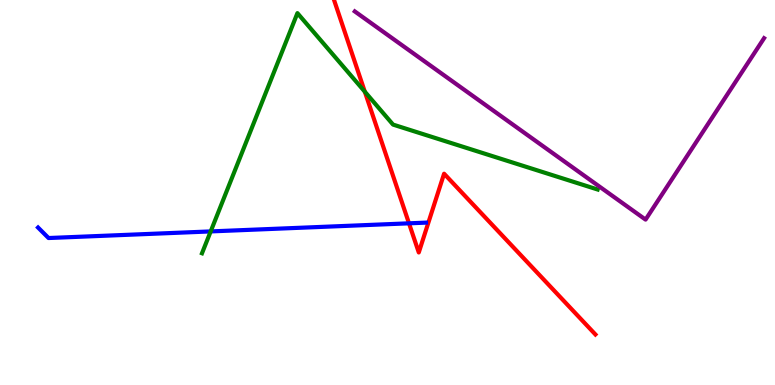[{'lines': ['blue', 'red'], 'intersections': [{'x': 5.28, 'y': 4.2}]}, {'lines': ['green', 'red'], 'intersections': [{'x': 4.71, 'y': 7.62}]}, {'lines': ['purple', 'red'], 'intersections': []}, {'lines': ['blue', 'green'], 'intersections': [{'x': 2.72, 'y': 3.99}]}, {'lines': ['blue', 'purple'], 'intersections': []}, {'lines': ['green', 'purple'], 'intersections': []}]